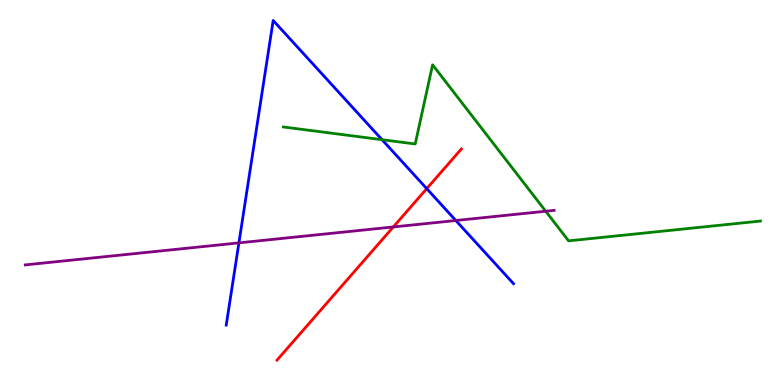[{'lines': ['blue', 'red'], 'intersections': [{'x': 5.51, 'y': 5.1}]}, {'lines': ['green', 'red'], 'intersections': []}, {'lines': ['purple', 'red'], 'intersections': [{'x': 5.07, 'y': 4.11}]}, {'lines': ['blue', 'green'], 'intersections': [{'x': 4.93, 'y': 6.37}]}, {'lines': ['blue', 'purple'], 'intersections': [{'x': 3.08, 'y': 3.69}, {'x': 5.88, 'y': 4.27}]}, {'lines': ['green', 'purple'], 'intersections': [{'x': 7.04, 'y': 4.51}]}]